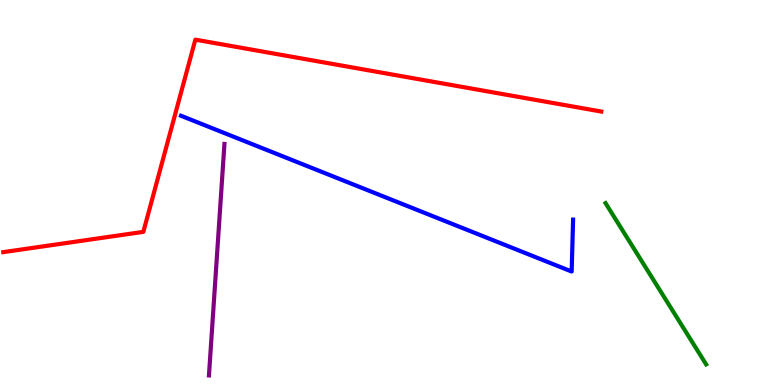[{'lines': ['blue', 'red'], 'intersections': []}, {'lines': ['green', 'red'], 'intersections': []}, {'lines': ['purple', 'red'], 'intersections': []}, {'lines': ['blue', 'green'], 'intersections': []}, {'lines': ['blue', 'purple'], 'intersections': []}, {'lines': ['green', 'purple'], 'intersections': []}]